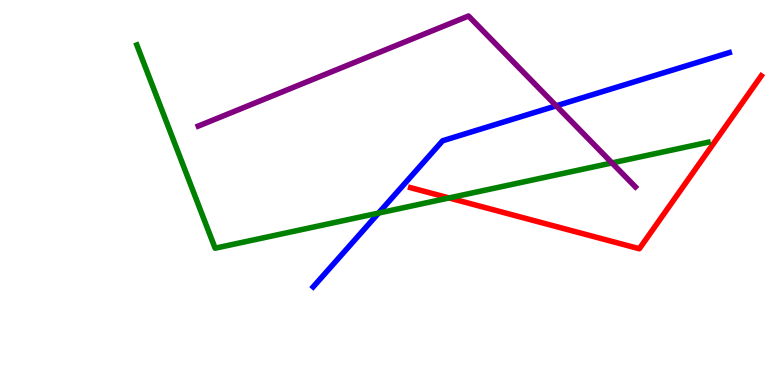[{'lines': ['blue', 'red'], 'intersections': []}, {'lines': ['green', 'red'], 'intersections': [{'x': 5.79, 'y': 4.86}]}, {'lines': ['purple', 'red'], 'intersections': []}, {'lines': ['blue', 'green'], 'intersections': [{'x': 4.88, 'y': 4.47}]}, {'lines': ['blue', 'purple'], 'intersections': [{'x': 7.18, 'y': 7.25}]}, {'lines': ['green', 'purple'], 'intersections': [{'x': 7.9, 'y': 5.77}]}]